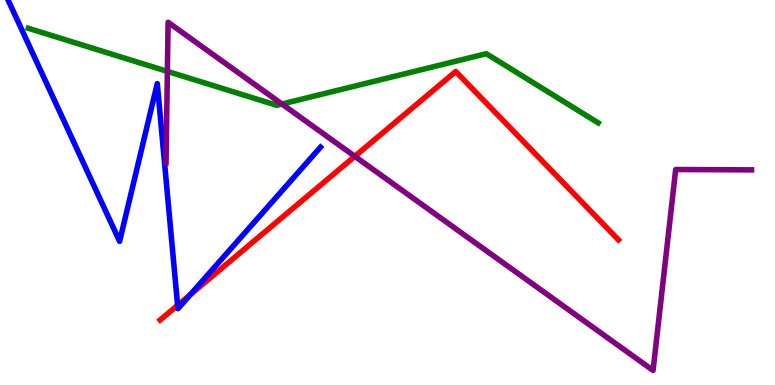[{'lines': ['blue', 'red'], 'intersections': [{'x': 2.29, 'y': 2.07}, {'x': 2.46, 'y': 2.35}]}, {'lines': ['green', 'red'], 'intersections': []}, {'lines': ['purple', 'red'], 'intersections': [{'x': 4.58, 'y': 5.94}]}, {'lines': ['blue', 'green'], 'intersections': []}, {'lines': ['blue', 'purple'], 'intersections': []}, {'lines': ['green', 'purple'], 'intersections': [{'x': 2.16, 'y': 8.15}, {'x': 3.64, 'y': 7.3}]}]